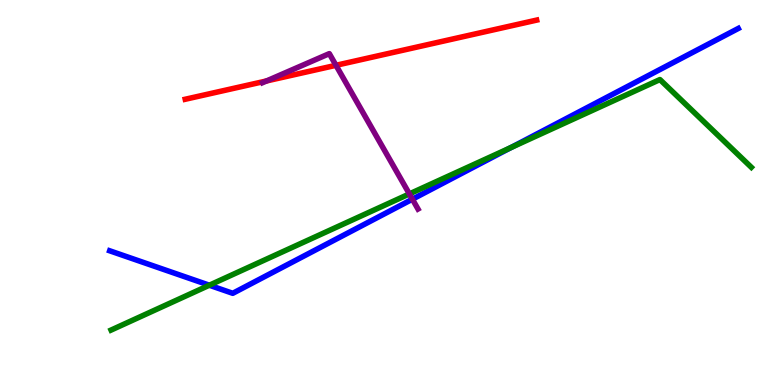[{'lines': ['blue', 'red'], 'intersections': []}, {'lines': ['green', 'red'], 'intersections': []}, {'lines': ['purple', 'red'], 'intersections': [{'x': 3.44, 'y': 7.9}, {'x': 4.34, 'y': 8.3}]}, {'lines': ['blue', 'green'], 'intersections': [{'x': 2.7, 'y': 2.59}, {'x': 6.59, 'y': 6.17}]}, {'lines': ['blue', 'purple'], 'intersections': [{'x': 5.32, 'y': 4.83}]}, {'lines': ['green', 'purple'], 'intersections': [{'x': 5.28, 'y': 4.96}]}]